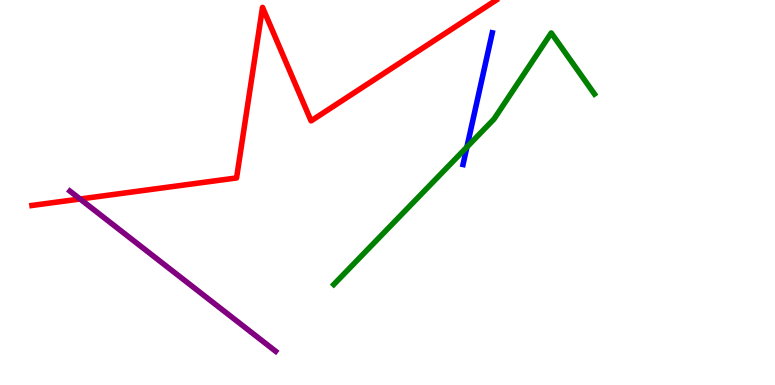[{'lines': ['blue', 'red'], 'intersections': []}, {'lines': ['green', 'red'], 'intersections': []}, {'lines': ['purple', 'red'], 'intersections': [{'x': 1.03, 'y': 4.83}]}, {'lines': ['blue', 'green'], 'intersections': [{'x': 6.02, 'y': 6.18}]}, {'lines': ['blue', 'purple'], 'intersections': []}, {'lines': ['green', 'purple'], 'intersections': []}]